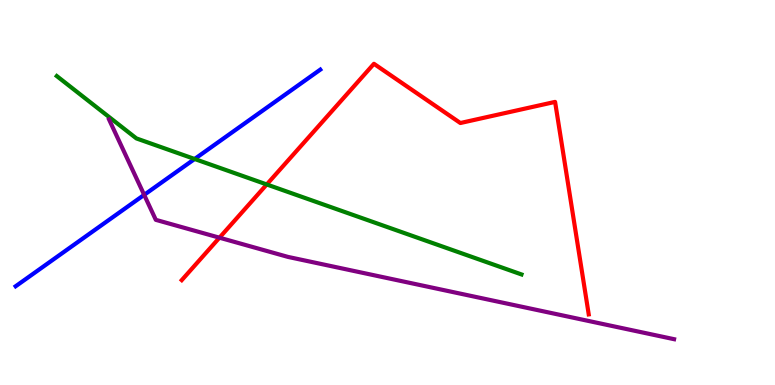[{'lines': ['blue', 'red'], 'intersections': []}, {'lines': ['green', 'red'], 'intersections': [{'x': 3.44, 'y': 5.21}]}, {'lines': ['purple', 'red'], 'intersections': [{'x': 2.83, 'y': 3.83}]}, {'lines': ['blue', 'green'], 'intersections': [{'x': 2.51, 'y': 5.87}]}, {'lines': ['blue', 'purple'], 'intersections': [{'x': 1.86, 'y': 4.94}]}, {'lines': ['green', 'purple'], 'intersections': []}]